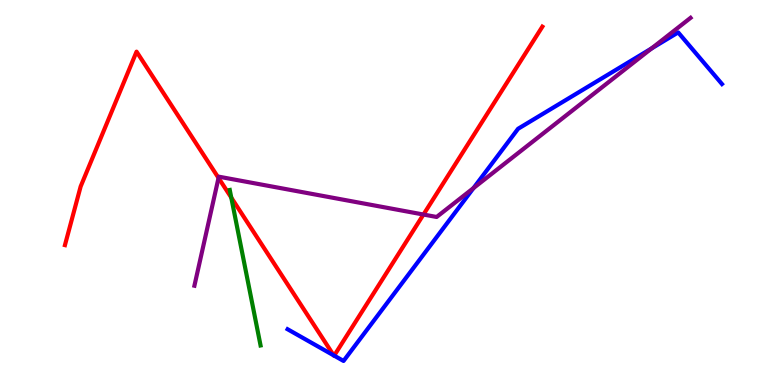[{'lines': ['blue', 'red'], 'intersections': [{'x': 4.31, 'y': 0.77}, {'x': 4.31, 'y': 0.763}]}, {'lines': ['green', 'red'], 'intersections': [{'x': 2.98, 'y': 4.87}]}, {'lines': ['purple', 'red'], 'intersections': [{'x': 2.82, 'y': 5.38}, {'x': 5.46, 'y': 4.43}]}, {'lines': ['blue', 'green'], 'intersections': []}, {'lines': ['blue', 'purple'], 'intersections': [{'x': 6.11, 'y': 5.12}, {'x': 8.41, 'y': 8.74}]}, {'lines': ['green', 'purple'], 'intersections': []}]